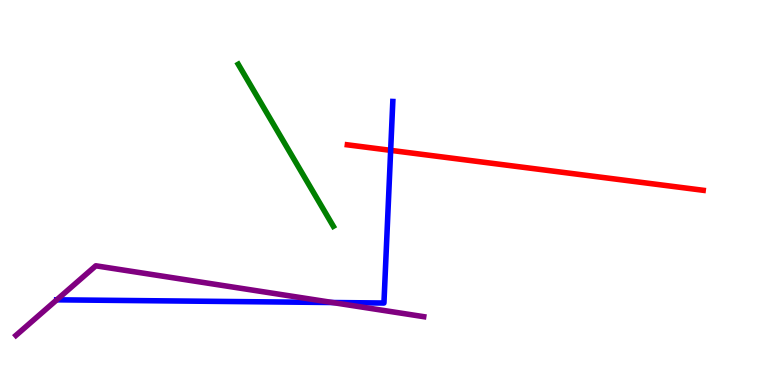[{'lines': ['blue', 'red'], 'intersections': [{'x': 5.04, 'y': 6.09}]}, {'lines': ['green', 'red'], 'intersections': []}, {'lines': ['purple', 'red'], 'intersections': []}, {'lines': ['blue', 'green'], 'intersections': []}, {'lines': ['blue', 'purple'], 'intersections': [{'x': 0.733, 'y': 2.21}, {'x': 4.29, 'y': 2.14}]}, {'lines': ['green', 'purple'], 'intersections': []}]